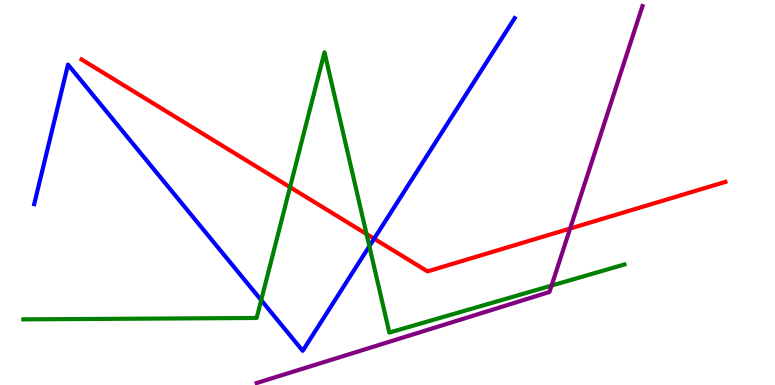[{'lines': ['blue', 'red'], 'intersections': [{'x': 4.83, 'y': 3.8}]}, {'lines': ['green', 'red'], 'intersections': [{'x': 3.74, 'y': 5.14}, {'x': 4.73, 'y': 3.92}]}, {'lines': ['purple', 'red'], 'intersections': [{'x': 7.36, 'y': 4.06}]}, {'lines': ['blue', 'green'], 'intersections': [{'x': 3.37, 'y': 2.2}, {'x': 4.77, 'y': 3.61}]}, {'lines': ['blue', 'purple'], 'intersections': []}, {'lines': ['green', 'purple'], 'intersections': [{'x': 7.12, 'y': 2.58}]}]